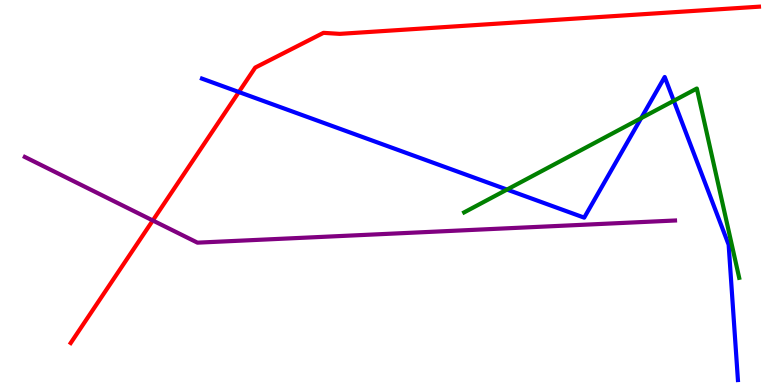[{'lines': ['blue', 'red'], 'intersections': [{'x': 3.08, 'y': 7.61}]}, {'lines': ['green', 'red'], 'intersections': []}, {'lines': ['purple', 'red'], 'intersections': [{'x': 1.97, 'y': 4.27}]}, {'lines': ['blue', 'green'], 'intersections': [{'x': 6.54, 'y': 5.08}, {'x': 8.27, 'y': 6.93}, {'x': 8.69, 'y': 7.38}]}, {'lines': ['blue', 'purple'], 'intersections': []}, {'lines': ['green', 'purple'], 'intersections': []}]